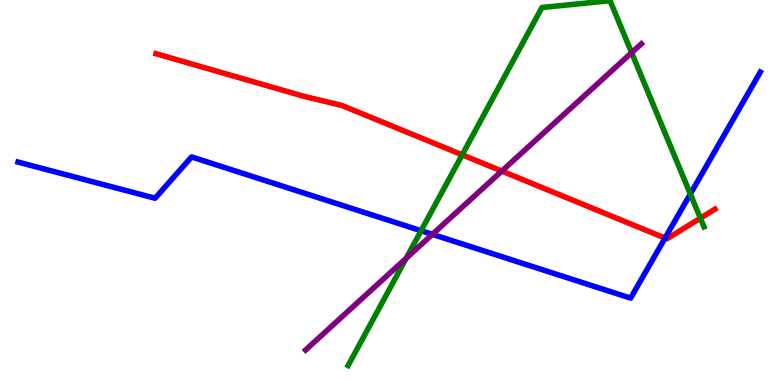[{'lines': ['blue', 'red'], 'intersections': [{'x': 8.58, 'y': 3.82}]}, {'lines': ['green', 'red'], 'intersections': [{'x': 5.96, 'y': 5.98}, {'x': 9.04, 'y': 4.33}]}, {'lines': ['purple', 'red'], 'intersections': [{'x': 6.47, 'y': 5.56}]}, {'lines': ['blue', 'green'], 'intersections': [{'x': 5.43, 'y': 4.01}, {'x': 8.91, 'y': 4.96}]}, {'lines': ['blue', 'purple'], 'intersections': [{'x': 5.58, 'y': 3.91}]}, {'lines': ['green', 'purple'], 'intersections': [{'x': 5.24, 'y': 3.29}, {'x': 8.15, 'y': 8.63}]}]